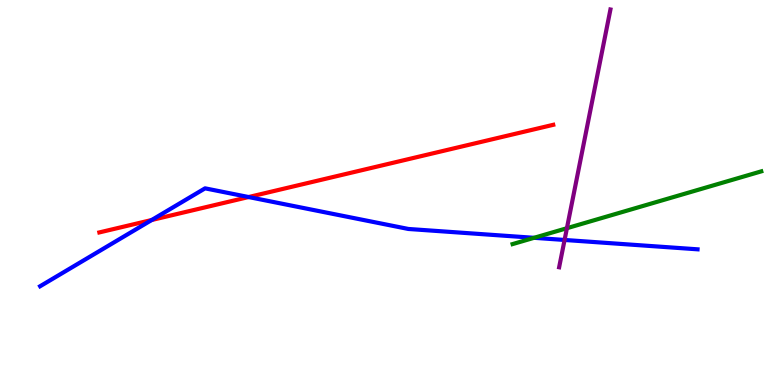[{'lines': ['blue', 'red'], 'intersections': [{'x': 1.96, 'y': 4.29}, {'x': 3.21, 'y': 4.88}]}, {'lines': ['green', 'red'], 'intersections': []}, {'lines': ['purple', 'red'], 'intersections': []}, {'lines': ['blue', 'green'], 'intersections': [{'x': 6.89, 'y': 3.82}]}, {'lines': ['blue', 'purple'], 'intersections': [{'x': 7.28, 'y': 3.77}]}, {'lines': ['green', 'purple'], 'intersections': [{'x': 7.31, 'y': 4.07}]}]